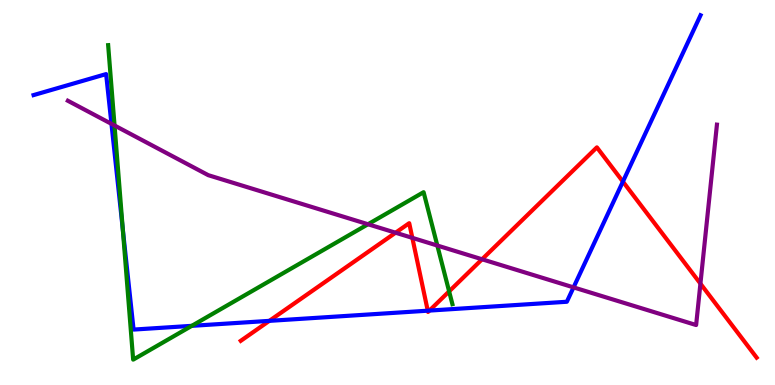[{'lines': ['blue', 'red'], 'intersections': [{'x': 3.48, 'y': 1.67}, {'x': 5.52, 'y': 1.93}, {'x': 5.54, 'y': 1.93}, {'x': 8.04, 'y': 5.28}]}, {'lines': ['green', 'red'], 'intersections': [{'x': 5.8, 'y': 2.43}]}, {'lines': ['purple', 'red'], 'intersections': [{'x': 5.1, 'y': 3.96}, {'x': 5.32, 'y': 3.82}, {'x': 6.22, 'y': 3.27}, {'x': 9.04, 'y': 2.63}]}, {'lines': ['blue', 'green'], 'intersections': [{'x': 1.58, 'y': 4.05}, {'x': 2.47, 'y': 1.54}]}, {'lines': ['blue', 'purple'], 'intersections': [{'x': 1.44, 'y': 6.78}, {'x': 7.4, 'y': 2.54}]}, {'lines': ['green', 'purple'], 'intersections': [{'x': 1.48, 'y': 6.74}, {'x': 4.75, 'y': 4.18}, {'x': 5.64, 'y': 3.62}]}]